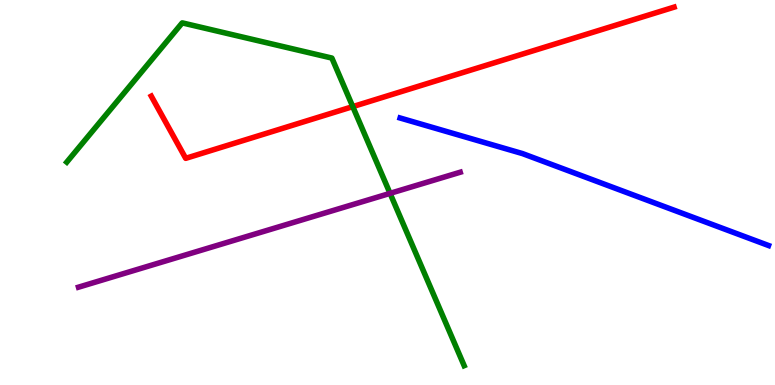[{'lines': ['blue', 'red'], 'intersections': []}, {'lines': ['green', 'red'], 'intersections': [{'x': 4.55, 'y': 7.23}]}, {'lines': ['purple', 'red'], 'intersections': []}, {'lines': ['blue', 'green'], 'intersections': []}, {'lines': ['blue', 'purple'], 'intersections': []}, {'lines': ['green', 'purple'], 'intersections': [{'x': 5.03, 'y': 4.98}]}]